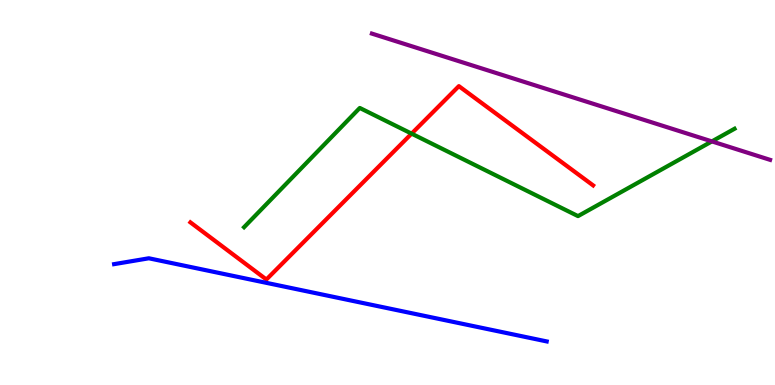[{'lines': ['blue', 'red'], 'intersections': []}, {'lines': ['green', 'red'], 'intersections': [{'x': 5.31, 'y': 6.53}]}, {'lines': ['purple', 'red'], 'intersections': []}, {'lines': ['blue', 'green'], 'intersections': []}, {'lines': ['blue', 'purple'], 'intersections': []}, {'lines': ['green', 'purple'], 'intersections': [{'x': 9.19, 'y': 6.33}]}]